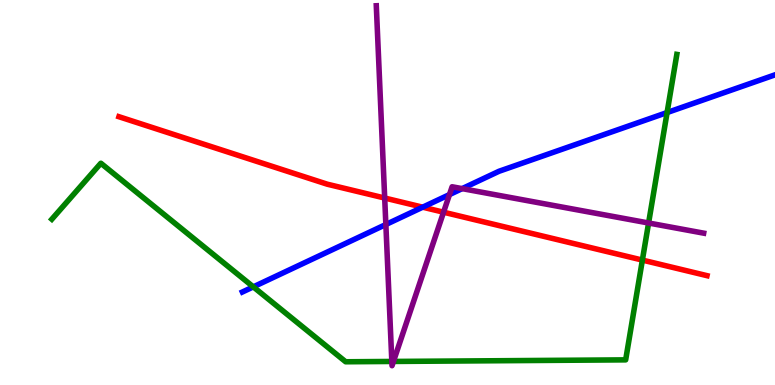[{'lines': ['blue', 'red'], 'intersections': [{'x': 5.45, 'y': 4.62}]}, {'lines': ['green', 'red'], 'intersections': [{'x': 8.29, 'y': 3.24}]}, {'lines': ['purple', 'red'], 'intersections': [{'x': 4.96, 'y': 4.86}, {'x': 5.72, 'y': 4.49}]}, {'lines': ['blue', 'green'], 'intersections': [{'x': 3.27, 'y': 2.55}, {'x': 8.61, 'y': 7.08}]}, {'lines': ['blue', 'purple'], 'intersections': [{'x': 4.98, 'y': 4.17}, {'x': 5.8, 'y': 4.95}, {'x': 5.96, 'y': 5.1}]}, {'lines': ['green', 'purple'], 'intersections': [{'x': 5.06, 'y': 0.612}, {'x': 5.08, 'y': 0.612}, {'x': 8.37, 'y': 4.21}]}]